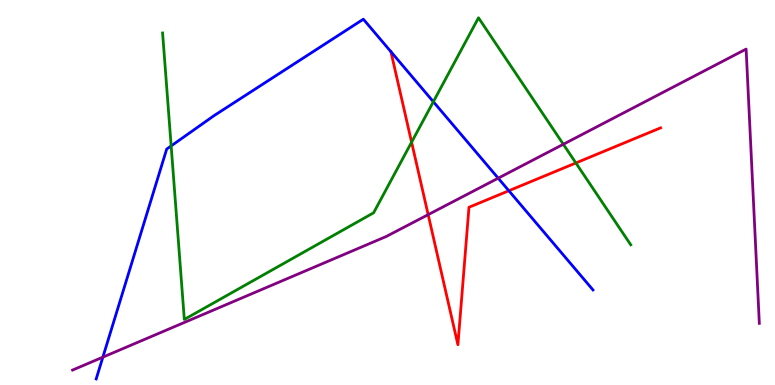[{'lines': ['blue', 'red'], 'intersections': [{'x': 5.04, 'y': 8.66}, {'x': 6.57, 'y': 5.05}]}, {'lines': ['green', 'red'], 'intersections': [{'x': 5.31, 'y': 6.31}, {'x': 7.43, 'y': 5.77}]}, {'lines': ['purple', 'red'], 'intersections': [{'x': 5.52, 'y': 4.42}]}, {'lines': ['blue', 'green'], 'intersections': [{'x': 2.21, 'y': 6.21}, {'x': 5.59, 'y': 7.36}]}, {'lines': ['blue', 'purple'], 'intersections': [{'x': 1.33, 'y': 0.723}, {'x': 6.43, 'y': 5.37}]}, {'lines': ['green', 'purple'], 'intersections': [{'x': 7.27, 'y': 6.25}]}]